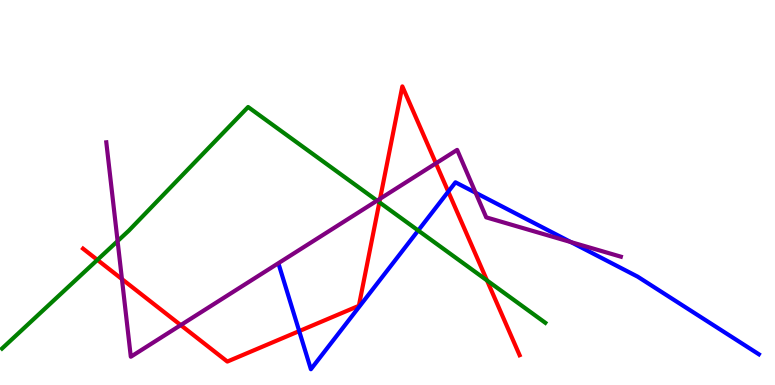[{'lines': ['blue', 'red'], 'intersections': [{'x': 3.86, 'y': 1.4}, {'x': 5.78, 'y': 5.02}]}, {'lines': ['green', 'red'], 'intersections': [{'x': 1.26, 'y': 3.25}, {'x': 4.9, 'y': 4.75}, {'x': 6.28, 'y': 2.72}]}, {'lines': ['purple', 'red'], 'intersections': [{'x': 1.57, 'y': 2.75}, {'x': 2.33, 'y': 1.56}, {'x': 4.9, 'y': 4.84}, {'x': 5.62, 'y': 5.76}]}, {'lines': ['blue', 'green'], 'intersections': [{'x': 5.4, 'y': 4.01}]}, {'lines': ['blue', 'purple'], 'intersections': [{'x': 6.14, 'y': 4.99}, {'x': 7.37, 'y': 3.71}]}, {'lines': ['green', 'purple'], 'intersections': [{'x': 1.52, 'y': 3.74}, {'x': 4.87, 'y': 4.79}]}]